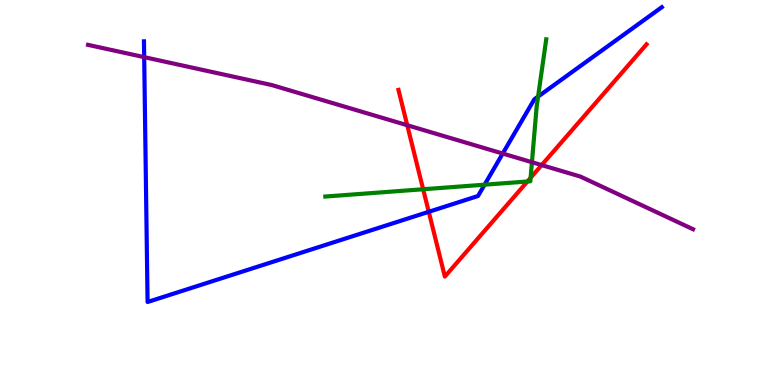[{'lines': ['blue', 'red'], 'intersections': [{'x': 5.53, 'y': 4.5}]}, {'lines': ['green', 'red'], 'intersections': [{'x': 5.46, 'y': 5.08}, {'x': 6.81, 'y': 5.29}, {'x': 6.85, 'y': 5.38}]}, {'lines': ['purple', 'red'], 'intersections': [{'x': 5.25, 'y': 6.75}, {'x': 6.99, 'y': 5.71}]}, {'lines': ['blue', 'green'], 'intersections': [{'x': 6.25, 'y': 5.2}, {'x': 6.94, 'y': 7.49}]}, {'lines': ['blue', 'purple'], 'intersections': [{'x': 1.86, 'y': 8.52}, {'x': 6.49, 'y': 6.01}]}, {'lines': ['green', 'purple'], 'intersections': [{'x': 6.86, 'y': 5.79}]}]